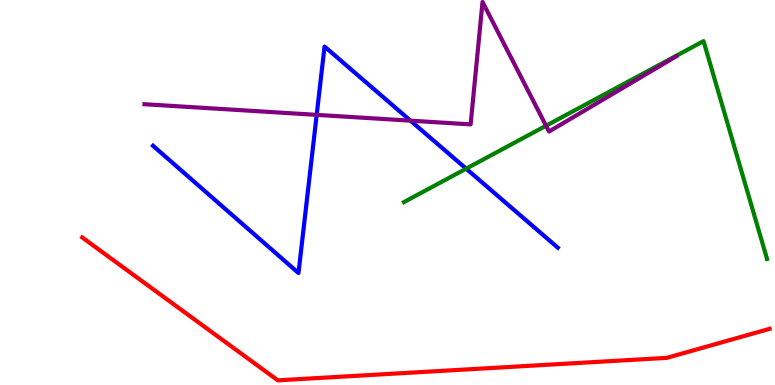[{'lines': ['blue', 'red'], 'intersections': []}, {'lines': ['green', 'red'], 'intersections': []}, {'lines': ['purple', 'red'], 'intersections': []}, {'lines': ['blue', 'green'], 'intersections': [{'x': 6.02, 'y': 5.62}]}, {'lines': ['blue', 'purple'], 'intersections': [{'x': 4.09, 'y': 7.02}, {'x': 5.3, 'y': 6.87}]}, {'lines': ['green', 'purple'], 'intersections': [{'x': 7.05, 'y': 6.73}]}]